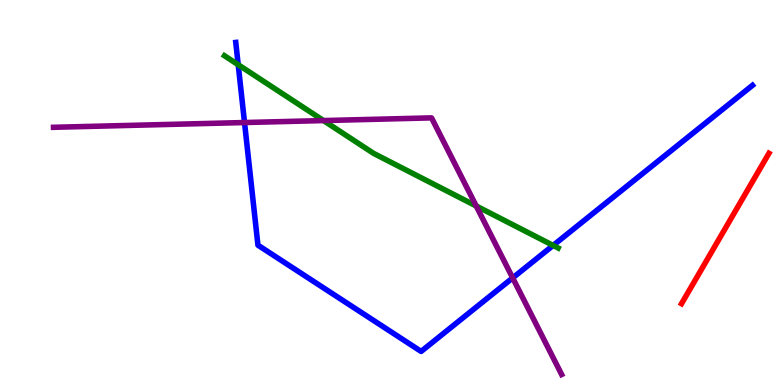[{'lines': ['blue', 'red'], 'intersections': []}, {'lines': ['green', 'red'], 'intersections': []}, {'lines': ['purple', 'red'], 'intersections': []}, {'lines': ['blue', 'green'], 'intersections': [{'x': 3.07, 'y': 8.32}, {'x': 7.14, 'y': 3.63}]}, {'lines': ['blue', 'purple'], 'intersections': [{'x': 3.16, 'y': 6.82}, {'x': 6.62, 'y': 2.78}]}, {'lines': ['green', 'purple'], 'intersections': [{'x': 4.17, 'y': 6.87}, {'x': 6.14, 'y': 4.65}]}]